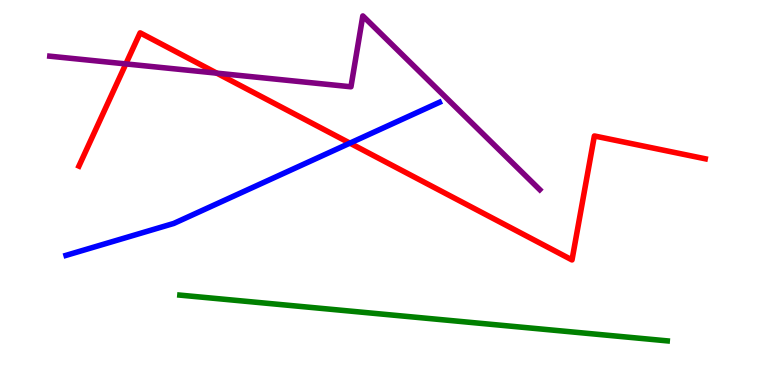[{'lines': ['blue', 'red'], 'intersections': [{'x': 4.51, 'y': 6.28}]}, {'lines': ['green', 'red'], 'intersections': []}, {'lines': ['purple', 'red'], 'intersections': [{'x': 1.62, 'y': 8.34}, {'x': 2.8, 'y': 8.1}]}, {'lines': ['blue', 'green'], 'intersections': []}, {'lines': ['blue', 'purple'], 'intersections': []}, {'lines': ['green', 'purple'], 'intersections': []}]